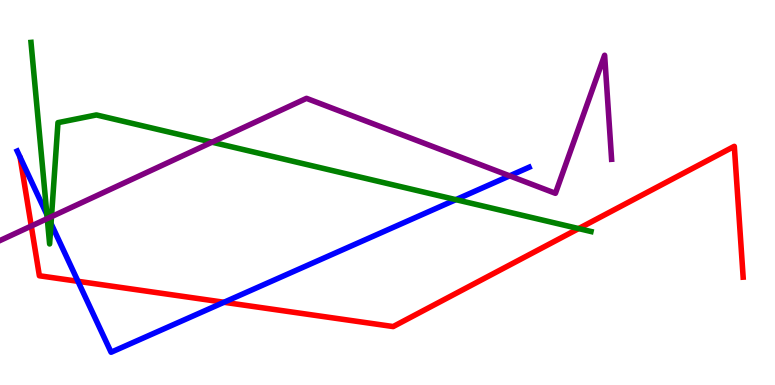[{'lines': ['blue', 'red'], 'intersections': [{'x': 1.01, 'y': 2.69}, {'x': 2.89, 'y': 2.15}]}, {'lines': ['green', 'red'], 'intersections': [{'x': 7.47, 'y': 4.06}]}, {'lines': ['purple', 'red'], 'intersections': [{'x': 0.404, 'y': 4.13}]}, {'lines': ['blue', 'green'], 'intersections': [{'x': 0.605, 'y': 4.42}, {'x': 0.658, 'y': 4.19}, {'x': 5.88, 'y': 4.81}]}, {'lines': ['blue', 'purple'], 'intersections': [{'x': 0.625, 'y': 4.34}, {'x': 6.58, 'y': 5.43}]}, {'lines': ['green', 'purple'], 'intersections': [{'x': 0.61, 'y': 4.32}, {'x': 0.664, 'y': 4.37}, {'x': 2.74, 'y': 6.31}]}]